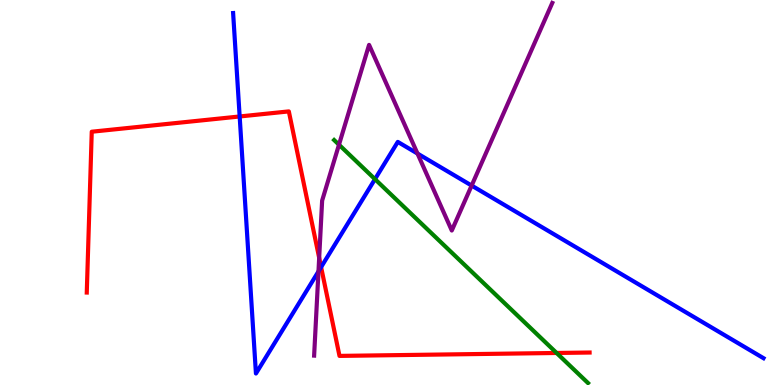[{'lines': ['blue', 'red'], 'intersections': [{'x': 3.09, 'y': 6.97}, {'x': 4.14, 'y': 3.06}]}, {'lines': ['green', 'red'], 'intersections': [{'x': 7.18, 'y': 0.832}]}, {'lines': ['purple', 'red'], 'intersections': [{'x': 4.12, 'y': 3.3}]}, {'lines': ['blue', 'green'], 'intersections': [{'x': 4.84, 'y': 5.35}]}, {'lines': ['blue', 'purple'], 'intersections': [{'x': 4.11, 'y': 2.95}, {'x': 5.39, 'y': 6.01}, {'x': 6.09, 'y': 5.18}]}, {'lines': ['green', 'purple'], 'intersections': [{'x': 4.37, 'y': 6.24}]}]